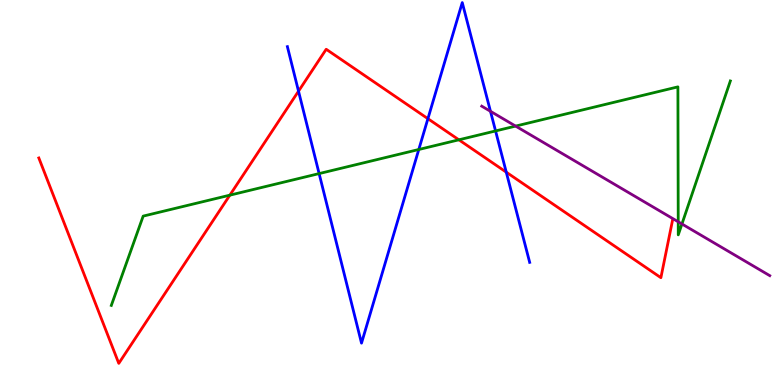[{'lines': ['blue', 'red'], 'intersections': [{'x': 3.85, 'y': 7.63}, {'x': 5.52, 'y': 6.92}, {'x': 6.53, 'y': 5.53}]}, {'lines': ['green', 'red'], 'intersections': [{'x': 2.97, 'y': 4.93}, {'x': 5.92, 'y': 6.37}]}, {'lines': ['purple', 'red'], 'intersections': []}, {'lines': ['blue', 'green'], 'intersections': [{'x': 4.12, 'y': 5.49}, {'x': 5.4, 'y': 6.12}, {'x': 6.39, 'y': 6.6}]}, {'lines': ['blue', 'purple'], 'intersections': [{'x': 6.33, 'y': 7.11}]}, {'lines': ['green', 'purple'], 'intersections': [{'x': 6.65, 'y': 6.72}, {'x': 8.75, 'y': 4.24}, {'x': 8.8, 'y': 4.18}]}]